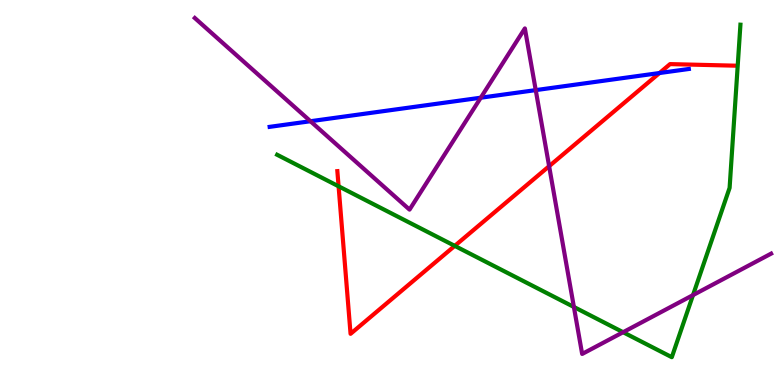[{'lines': ['blue', 'red'], 'intersections': [{'x': 8.51, 'y': 8.1}]}, {'lines': ['green', 'red'], 'intersections': [{'x': 4.37, 'y': 5.16}, {'x': 5.87, 'y': 3.61}]}, {'lines': ['purple', 'red'], 'intersections': [{'x': 7.09, 'y': 5.68}]}, {'lines': ['blue', 'green'], 'intersections': []}, {'lines': ['blue', 'purple'], 'intersections': [{'x': 4.01, 'y': 6.85}, {'x': 6.2, 'y': 7.46}, {'x': 6.91, 'y': 7.66}]}, {'lines': ['green', 'purple'], 'intersections': [{'x': 7.4, 'y': 2.03}, {'x': 8.04, 'y': 1.37}, {'x': 8.94, 'y': 2.33}]}]